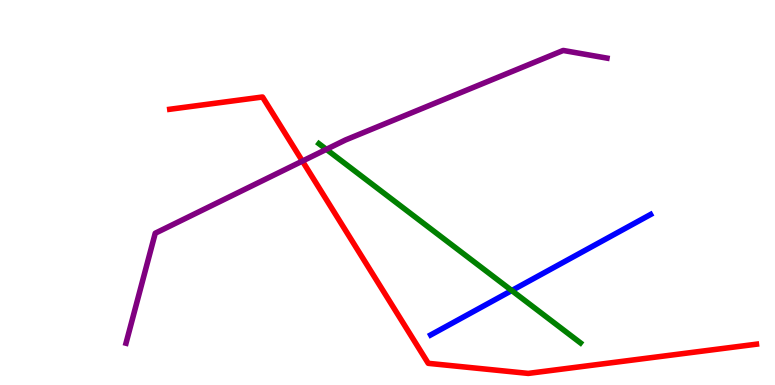[{'lines': ['blue', 'red'], 'intersections': []}, {'lines': ['green', 'red'], 'intersections': []}, {'lines': ['purple', 'red'], 'intersections': [{'x': 3.9, 'y': 5.82}]}, {'lines': ['blue', 'green'], 'intersections': [{'x': 6.6, 'y': 2.45}]}, {'lines': ['blue', 'purple'], 'intersections': []}, {'lines': ['green', 'purple'], 'intersections': [{'x': 4.21, 'y': 6.12}]}]